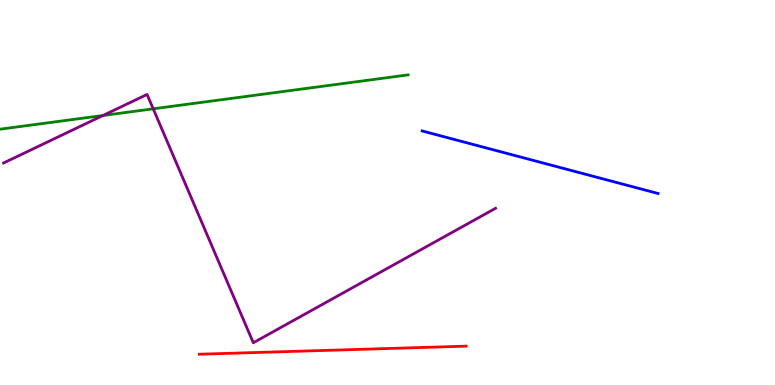[{'lines': ['blue', 'red'], 'intersections': []}, {'lines': ['green', 'red'], 'intersections': []}, {'lines': ['purple', 'red'], 'intersections': []}, {'lines': ['blue', 'green'], 'intersections': []}, {'lines': ['blue', 'purple'], 'intersections': []}, {'lines': ['green', 'purple'], 'intersections': [{'x': 1.33, 'y': 7.0}, {'x': 1.98, 'y': 7.17}]}]